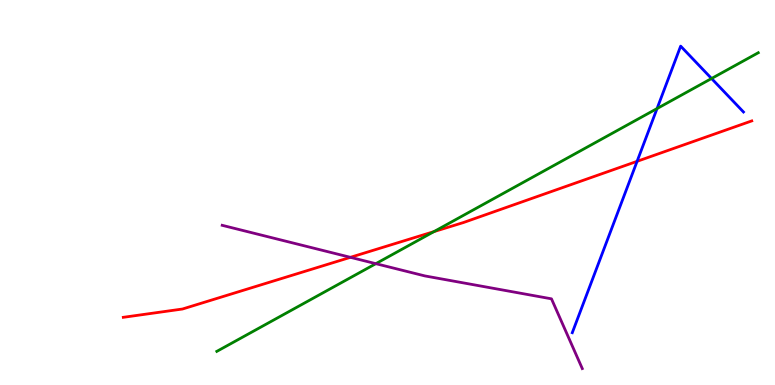[{'lines': ['blue', 'red'], 'intersections': [{'x': 8.22, 'y': 5.81}]}, {'lines': ['green', 'red'], 'intersections': [{'x': 5.6, 'y': 3.98}]}, {'lines': ['purple', 'red'], 'intersections': [{'x': 4.52, 'y': 3.32}]}, {'lines': ['blue', 'green'], 'intersections': [{'x': 8.48, 'y': 7.18}, {'x': 9.18, 'y': 7.96}]}, {'lines': ['blue', 'purple'], 'intersections': []}, {'lines': ['green', 'purple'], 'intersections': [{'x': 4.85, 'y': 3.15}]}]